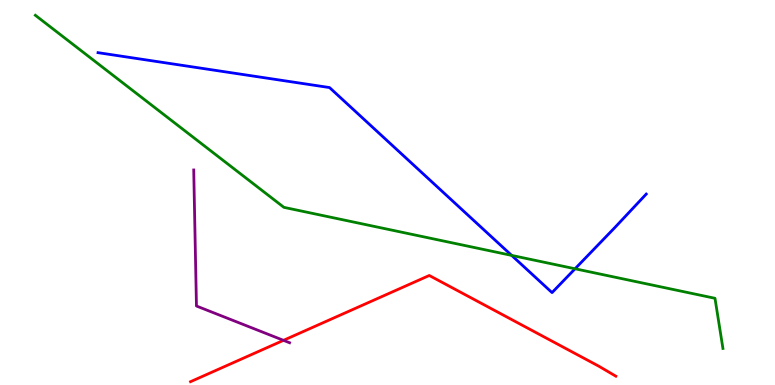[{'lines': ['blue', 'red'], 'intersections': []}, {'lines': ['green', 'red'], 'intersections': []}, {'lines': ['purple', 'red'], 'intersections': [{'x': 3.66, 'y': 1.16}]}, {'lines': ['blue', 'green'], 'intersections': [{'x': 6.6, 'y': 3.37}, {'x': 7.42, 'y': 3.02}]}, {'lines': ['blue', 'purple'], 'intersections': []}, {'lines': ['green', 'purple'], 'intersections': []}]